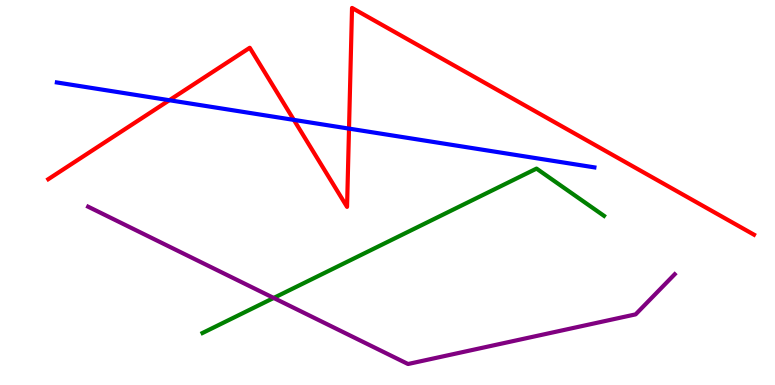[{'lines': ['blue', 'red'], 'intersections': [{'x': 2.19, 'y': 7.4}, {'x': 3.79, 'y': 6.89}, {'x': 4.5, 'y': 6.66}]}, {'lines': ['green', 'red'], 'intersections': []}, {'lines': ['purple', 'red'], 'intersections': []}, {'lines': ['blue', 'green'], 'intersections': []}, {'lines': ['blue', 'purple'], 'intersections': []}, {'lines': ['green', 'purple'], 'intersections': [{'x': 3.53, 'y': 2.26}]}]